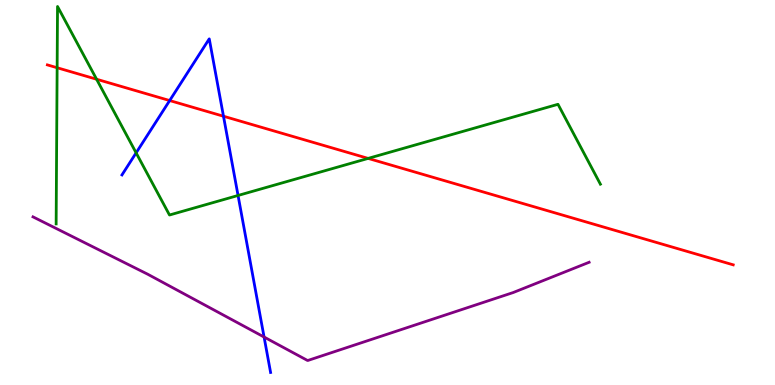[{'lines': ['blue', 'red'], 'intersections': [{'x': 2.19, 'y': 7.39}, {'x': 2.88, 'y': 6.98}]}, {'lines': ['green', 'red'], 'intersections': [{'x': 0.737, 'y': 8.24}, {'x': 1.25, 'y': 7.94}, {'x': 4.75, 'y': 5.89}]}, {'lines': ['purple', 'red'], 'intersections': []}, {'lines': ['blue', 'green'], 'intersections': [{'x': 1.76, 'y': 6.03}, {'x': 3.07, 'y': 4.92}]}, {'lines': ['blue', 'purple'], 'intersections': [{'x': 3.41, 'y': 1.25}]}, {'lines': ['green', 'purple'], 'intersections': []}]